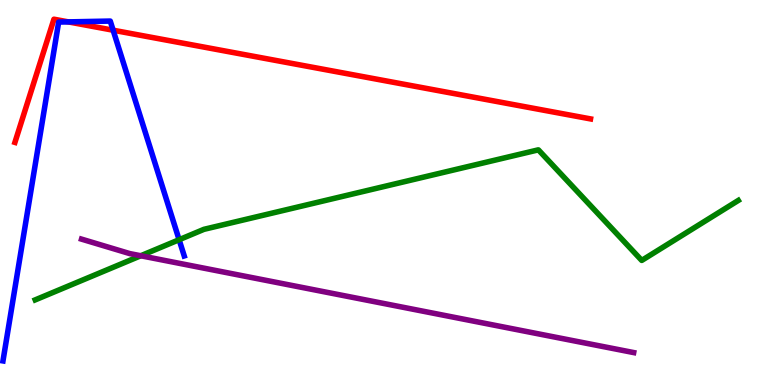[{'lines': ['blue', 'red'], 'intersections': [{'x': 0.882, 'y': 9.43}, {'x': 1.46, 'y': 9.22}]}, {'lines': ['green', 'red'], 'intersections': []}, {'lines': ['purple', 'red'], 'intersections': []}, {'lines': ['blue', 'green'], 'intersections': [{'x': 2.31, 'y': 3.77}]}, {'lines': ['blue', 'purple'], 'intersections': []}, {'lines': ['green', 'purple'], 'intersections': [{'x': 1.82, 'y': 3.36}]}]